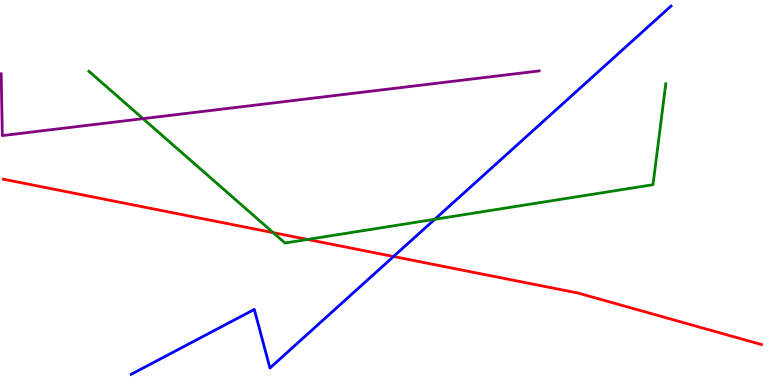[{'lines': ['blue', 'red'], 'intersections': [{'x': 5.08, 'y': 3.34}]}, {'lines': ['green', 'red'], 'intersections': [{'x': 3.53, 'y': 3.96}, {'x': 3.97, 'y': 3.78}]}, {'lines': ['purple', 'red'], 'intersections': []}, {'lines': ['blue', 'green'], 'intersections': [{'x': 5.61, 'y': 4.3}]}, {'lines': ['blue', 'purple'], 'intersections': []}, {'lines': ['green', 'purple'], 'intersections': [{'x': 1.85, 'y': 6.92}]}]